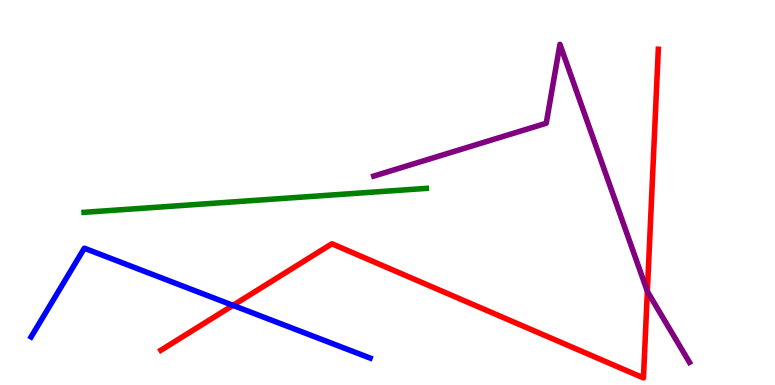[{'lines': ['blue', 'red'], 'intersections': [{'x': 3.01, 'y': 2.07}]}, {'lines': ['green', 'red'], 'intersections': []}, {'lines': ['purple', 'red'], 'intersections': [{'x': 8.35, 'y': 2.43}]}, {'lines': ['blue', 'green'], 'intersections': []}, {'lines': ['blue', 'purple'], 'intersections': []}, {'lines': ['green', 'purple'], 'intersections': []}]